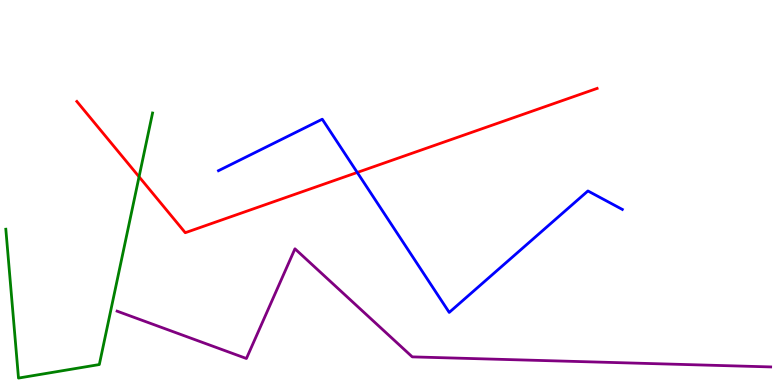[{'lines': ['blue', 'red'], 'intersections': [{'x': 4.61, 'y': 5.52}]}, {'lines': ['green', 'red'], 'intersections': [{'x': 1.79, 'y': 5.41}]}, {'lines': ['purple', 'red'], 'intersections': []}, {'lines': ['blue', 'green'], 'intersections': []}, {'lines': ['blue', 'purple'], 'intersections': []}, {'lines': ['green', 'purple'], 'intersections': []}]